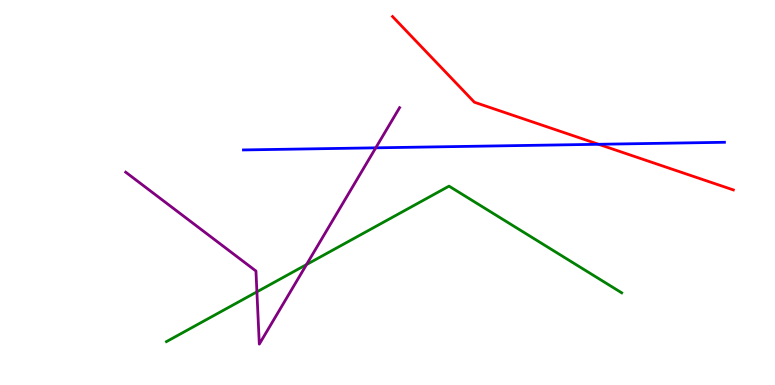[{'lines': ['blue', 'red'], 'intersections': [{'x': 7.72, 'y': 6.25}]}, {'lines': ['green', 'red'], 'intersections': []}, {'lines': ['purple', 'red'], 'intersections': []}, {'lines': ['blue', 'green'], 'intersections': []}, {'lines': ['blue', 'purple'], 'intersections': [{'x': 4.85, 'y': 6.16}]}, {'lines': ['green', 'purple'], 'intersections': [{'x': 3.31, 'y': 2.42}, {'x': 3.95, 'y': 3.13}]}]